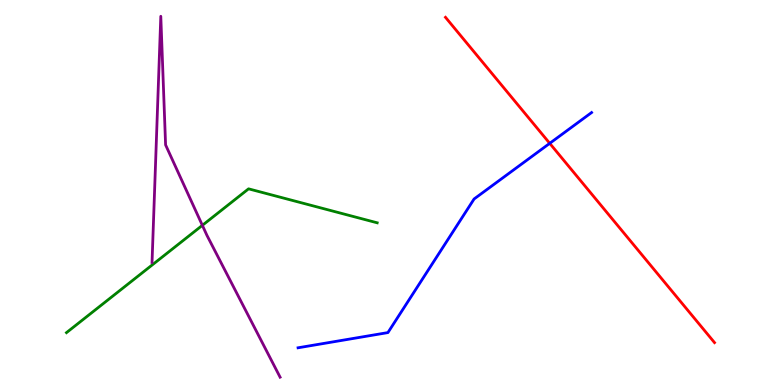[{'lines': ['blue', 'red'], 'intersections': [{'x': 7.09, 'y': 6.28}]}, {'lines': ['green', 'red'], 'intersections': []}, {'lines': ['purple', 'red'], 'intersections': []}, {'lines': ['blue', 'green'], 'intersections': []}, {'lines': ['blue', 'purple'], 'intersections': []}, {'lines': ['green', 'purple'], 'intersections': [{'x': 2.61, 'y': 4.15}]}]